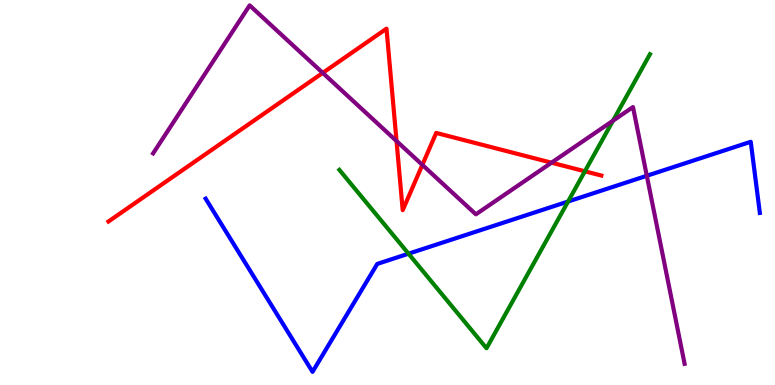[{'lines': ['blue', 'red'], 'intersections': []}, {'lines': ['green', 'red'], 'intersections': [{'x': 7.55, 'y': 5.55}]}, {'lines': ['purple', 'red'], 'intersections': [{'x': 4.16, 'y': 8.11}, {'x': 5.12, 'y': 6.34}, {'x': 5.45, 'y': 5.72}, {'x': 7.12, 'y': 5.77}]}, {'lines': ['blue', 'green'], 'intersections': [{'x': 5.27, 'y': 3.41}, {'x': 7.33, 'y': 4.77}]}, {'lines': ['blue', 'purple'], 'intersections': [{'x': 8.35, 'y': 5.43}]}, {'lines': ['green', 'purple'], 'intersections': [{'x': 7.91, 'y': 6.86}]}]